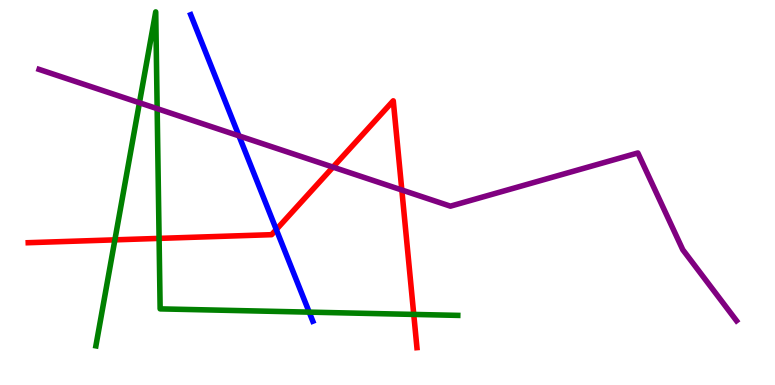[{'lines': ['blue', 'red'], 'intersections': [{'x': 3.56, 'y': 4.04}]}, {'lines': ['green', 'red'], 'intersections': [{'x': 1.48, 'y': 3.77}, {'x': 2.05, 'y': 3.81}, {'x': 5.34, 'y': 1.83}]}, {'lines': ['purple', 'red'], 'intersections': [{'x': 4.3, 'y': 5.66}, {'x': 5.18, 'y': 5.07}]}, {'lines': ['blue', 'green'], 'intersections': [{'x': 3.99, 'y': 1.89}]}, {'lines': ['blue', 'purple'], 'intersections': [{'x': 3.08, 'y': 6.47}]}, {'lines': ['green', 'purple'], 'intersections': [{'x': 1.8, 'y': 7.33}, {'x': 2.03, 'y': 7.18}]}]